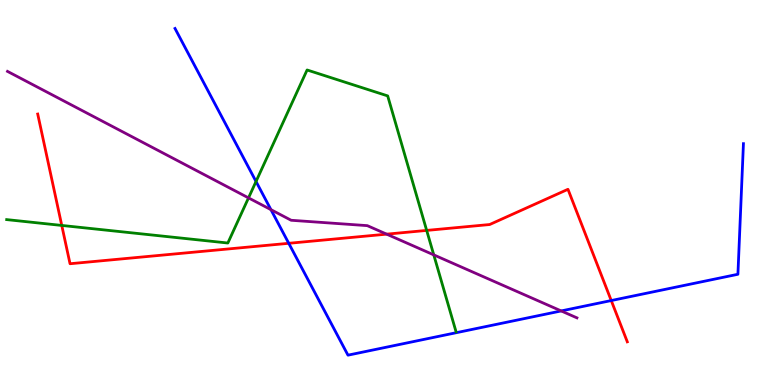[{'lines': ['blue', 'red'], 'intersections': [{'x': 3.73, 'y': 3.68}, {'x': 7.89, 'y': 2.19}]}, {'lines': ['green', 'red'], 'intersections': [{'x': 0.797, 'y': 4.14}, {'x': 5.51, 'y': 4.02}]}, {'lines': ['purple', 'red'], 'intersections': [{'x': 4.99, 'y': 3.92}]}, {'lines': ['blue', 'green'], 'intersections': [{'x': 3.3, 'y': 5.29}]}, {'lines': ['blue', 'purple'], 'intersections': [{'x': 3.5, 'y': 4.55}, {'x': 7.24, 'y': 1.92}]}, {'lines': ['green', 'purple'], 'intersections': [{'x': 3.21, 'y': 4.86}, {'x': 5.6, 'y': 3.38}]}]